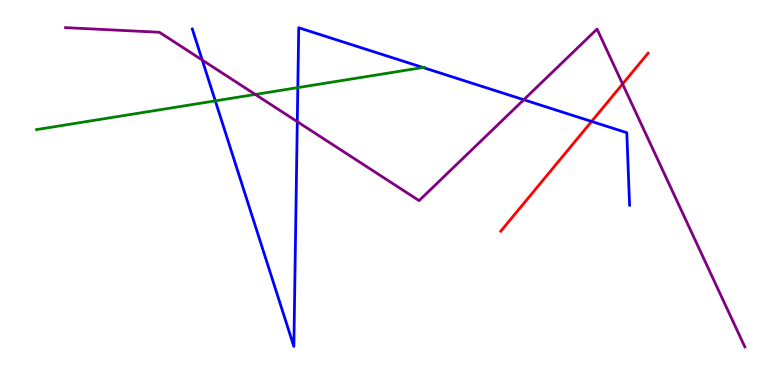[{'lines': ['blue', 'red'], 'intersections': [{'x': 7.63, 'y': 6.85}]}, {'lines': ['green', 'red'], 'intersections': []}, {'lines': ['purple', 'red'], 'intersections': [{'x': 8.03, 'y': 7.82}]}, {'lines': ['blue', 'green'], 'intersections': [{'x': 2.78, 'y': 7.38}, {'x': 3.84, 'y': 7.72}, {'x': 5.46, 'y': 8.25}]}, {'lines': ['blue', 'purple'], 'intersections': [{'x': 2.61, 'y': 8.44}, {'x': 3.84, 'y': 6.84}, {'x': 6.76, 'y': 7.41}]}, {'lines': ['green', 'purple'], 'intersections': [{'x': 3.29, 'y': 7.55}]}]